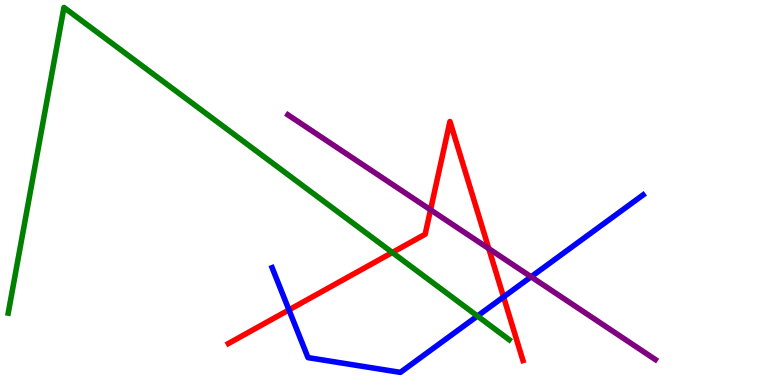[{'lines': ['blue', 'red'], 'intersections': [{'x': 3.73, 'y': 1.95}, {'x': 6.5, 'y': 2.29}]}, {'lines': ['green', 'red'], 'intersections': [{'x': 5.06, 'y': 3.44}]}, {'lines': ['purple', 'red'], 'intersections': [{'x': 5.56, 'y': 4.55}, {'x': 6.31, 'y': 3.54}]}, {'lines': ['blue', 'green'], 'intersections': [{'x': 6.16, 'y': 1.79}]}, {'lines': ['blue', 'purple'], 'intersections': [{'x': 6.85, 'y': 2.81}]}, {'lines': ['green', 'purple'], 'intersections': []}]